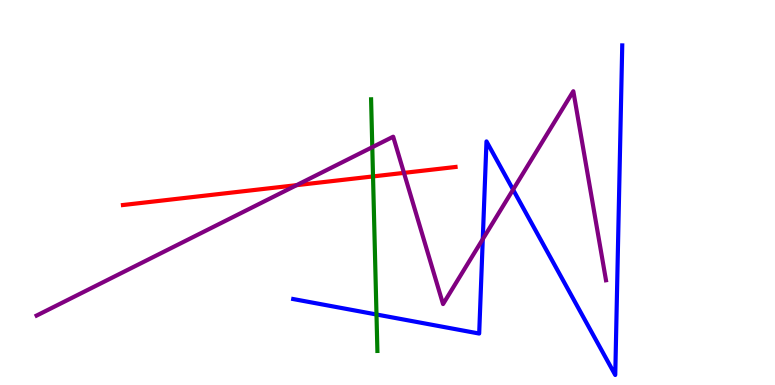[{'lines': ['blue', 'red'], 'intersections': []}, {'lines': ['green', 'red'], 'intersections': [{'x': 4.81, 'y': 5.42}]}, {'lines': ['purple', 'red'], 'intersections': [{'x': 3.83, 'y': 5.19}, {'x': 5.21, 'y': 5.51}]}, {'lines': ['blue', 'green'], 'intersections': [{'x': 4.86, 'y': 1.83}]}, {'lines': ['blue', 'purple'], 'intersections': [{'x': 6.23, 'y': 3.79}, {'x': 6.62, 'y': 5.07}]}, {'lines': ['green', 'purple'], 'intersections': [{'x': 4.8, 'y': 6.18}]}]